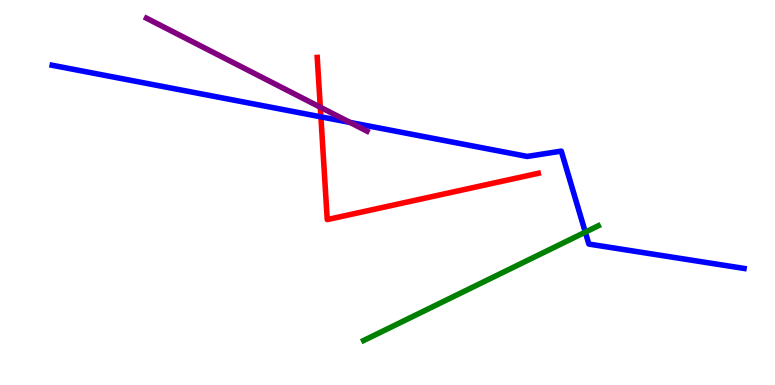[{'lines': ['blue', 'red'], 'intersections': [{'x': 4.14, 'y': 6.97}]}, {'lines': ['green', 'red'], 'intersections': []}, {'lines': ['purple', 'red'], 'intersections': [{'x': 4.13, 'y': 7.22}]}, {'lines': ['blue', 'green'], 'intersections': [{'x': 7.55, 'y': 3.97}]}, {'lines': ['blue', 'purple'], 'intersections': [{'x': 4.52, 'y': 6.82}]}, {'lines': ['green', 'purple'], 'intersections': []}]